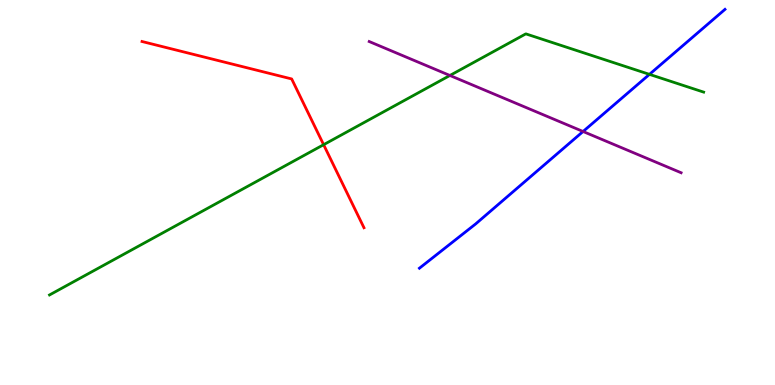[{'lines': ['blue', 'red'], 'intersections': []}, {'lines': ['green', 'red'], 'intersections': [{'x': 4.18, 'y': 6.24}]}, {'lines': ['purple', 'red'], 'intersections': []}, {'lines': ['blue', 'green'], 'intersections': [{'x': 8.38, 'y': 8.07}]}, {'lines': ['blue', 'purple'], 'intersections': [{'x': 7.52, 'y': 6.58}]}, {'lines': ['green', 'purple'], 'intersections': [{'x': 5.81, 'y': 8.04}]}]